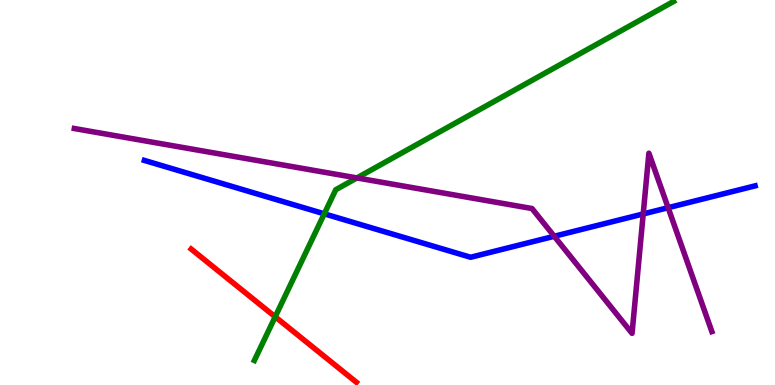[{'lines': ['blue', 'red'], 'intersections': []}, {'lines': ['green', 'red'], 'intersections': [{'x': 3.55, 'y': 1.77}]}, {'lines': ['purple', 'red'], 'intersections': []}, {'lines': ['blue', 'green'], 'intersections': [{'x': 4.18, 'y': 4.45}]}, {'lines': ['blue', 'purple'], 'intersections': [{'x': 7.15, 'y': 3.86}, {'x': 8.3, 'y': 4.44}, {'x': 8.62, 'y': 4.61}]}, {'lines': ['green', 'purple'], 'intersections': [{'x': 4.61, 'y': 5.38}]}]